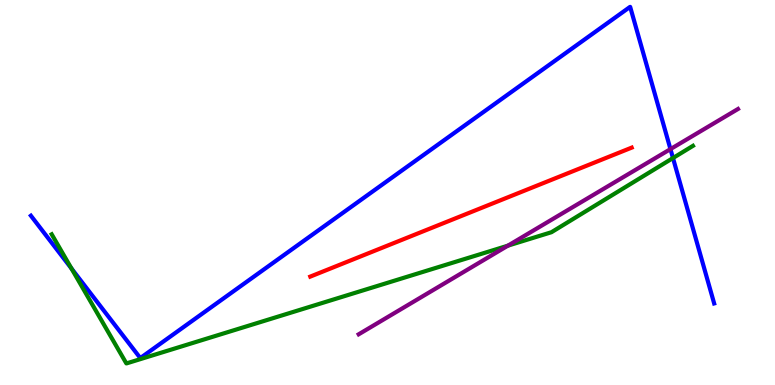[{'lines': ['blue', 'red'], 'intersections': []}, {'lines': ['green', 'red'], 'intersections': []}, {'lines': ['purple', 'red'], 'intersections': []}, {'lines': ['blue', 'green'], 'intersections': [{'x': 0.922, 'y': 3.03}, {'x': 8.68, 'y': 5.9}]}, {'lines': ['blue', 'purple'], 'intersections': [{'x': 8.65, 'y': 6.13}]}, {'lines': ['green', 'purple'], 'intersections': [{'x': 6.55, 'y': 3.62}]}]